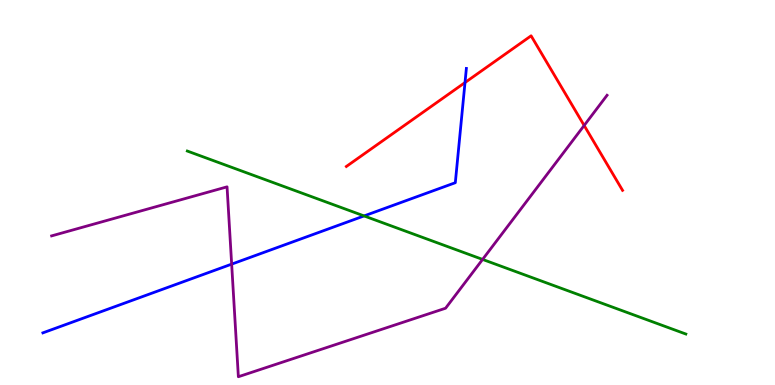[{'lines': ['blue', 'red'], 'intersections': [{'x': 6.0, 'y': 7.86}]}, {'lines': ['green', 'red'], 'intersections': []}, {'lines': ['purple', 'red'], 'intersections': [{'x': 7.54, 'y': 6.74}]}, {'lines': ['blue', 'green'], 'intersections': [{'x': 4.7, 'y': 4.39}]}, {'lines': ['blue', 'purple'], 'intersections': [{'x': 2.99, 'y': 3.14}]}, {'lines': ['green', 'purple'], 'intersections': [{'x': 6.23, 'y': 3.26}]}]